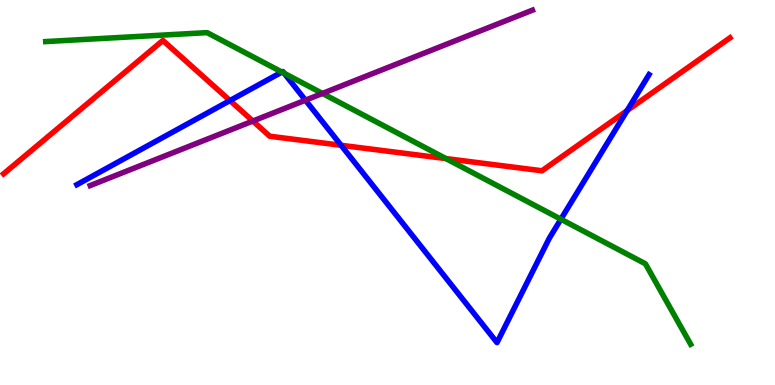[{'lines': ['blue', 'red'], 'intersections': [{'x': 2.97, 'y': 7.39}, {'x': 4.4, 'y': 6.23}, {'x': 8.09, 'y': 7.13}]}, {'lines': ['green', 'red'], 'intersections': [{'x': 5.75, 'y': 5.88}]}, {'lines': ['purple', 'red'], 'intersections': [{'x': 3.26, 'y': 6.86}]}, {'lines': ['blue', 'green'], 'intersections': [{'x': 3.64, 'y': 8.13}, {'x': 3.67, 'y': 8.1}, {'x': 7.24, 'y': 4.31}]}, {'lines': ['blue', 'purple'], 'intersections': [{'x': 3.94, 'y': 7.4}]}, {'lines': ['green', 'purple'], 'intersections': [{'x': 4.16, 'y': 7.57}]}]